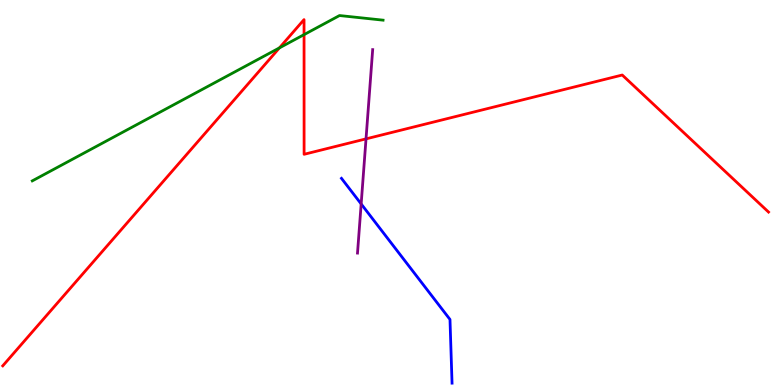[{'lines': ['blue', 'red'], 'intersections': []}, {'lines': ['green', 'red'], 'intersections': [{'x': 3.61, 'y': 8.76}, {'x': 3.92, 'y': 9.1}]}, {'lines': ['purple', 'red'], 'intersections': [{'x': 4.72, 'y': 6.39}]}, {'lines': ['blue', 'green'], 'intersections': []}, {'lines': ['blue', 'purple'], 'intersections': [{'x': 4.66, 'y': 4.7}]}, {'lines': ['green', 'purple'], 'intersections': []}]